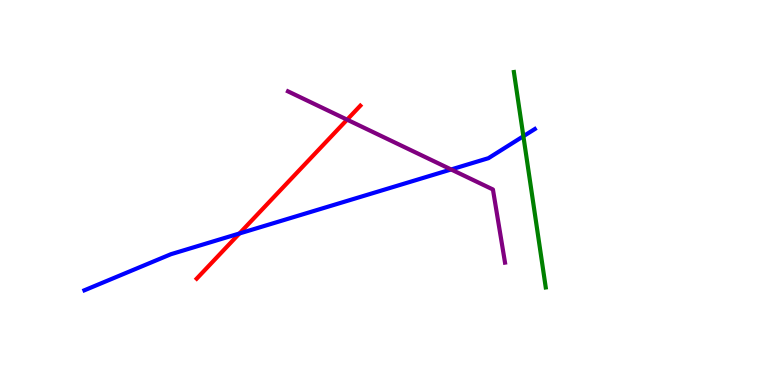[{'lines': ['blue', 'red'], 'intersections': [{'x': 3.09, 'y': 3.94}]}, {'lines': ['green', 'red'], 'intersections': []}, {'lines': ['purple', 'red'], 'intersections': [{'x': 4.48, 'y': 6.89}]}, {'lines': ['blue', 'green'], 'intersections': [{'x': 6.75, 'y': 6.46}]}, {'lines': ['blue', 'purple'], 'intersections': [{'x': 5.82, 'y': 5.6}]}, {'lines': ['green', 'purple'], 'intersections': []}]